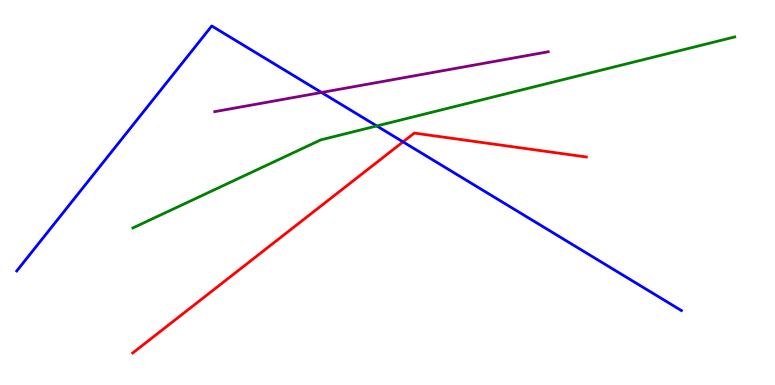[{'lines': ['blue', 'red'], 'intersections': [{'x': 5.2, 'y': 6.32}]}, {'lines': ['green', 'red'], 'intersections': []}, {'lines': ['purple', 'red'], 'intersections': []}, {'lines': ['blue', 'green'], 'intersections': [{'x': 4.86, 'y': 6.73}]}, {'lines': ['blue', 'purple'], 'intersections': [{'x': 4.15, 'y': 7.6}]}, {'lines': ['green', 'purple'], 'intersections': []}]